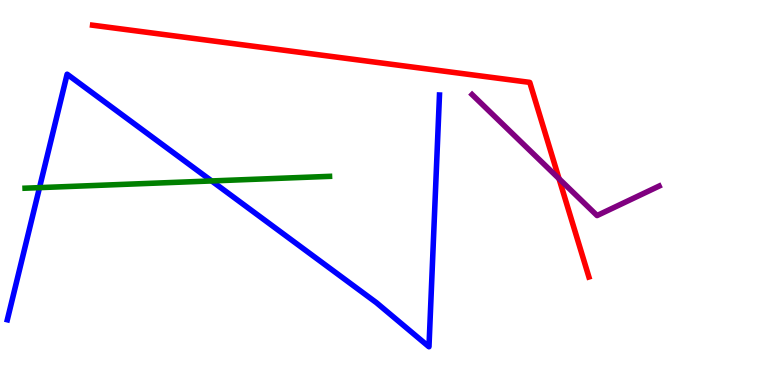[{'lines': ['blue', 'red'], 'intersections': []}, {'lines': ['green', 'red'], 'intersections': []}, {'lines': ['purple', 'red'], 'intersections': [{'x': 7.21, 'y': 5.36}]}, {'lines': ['blue', 'green'], 'intersections': [{'x': 0.51, 'y': 5.13}, {'x': 2.73, 'y': 5.3}]}, {'lines': ['blue', 'purple'], 'intersections': []}, {'lines': ['green', 'purple'], 'intersections': []}]